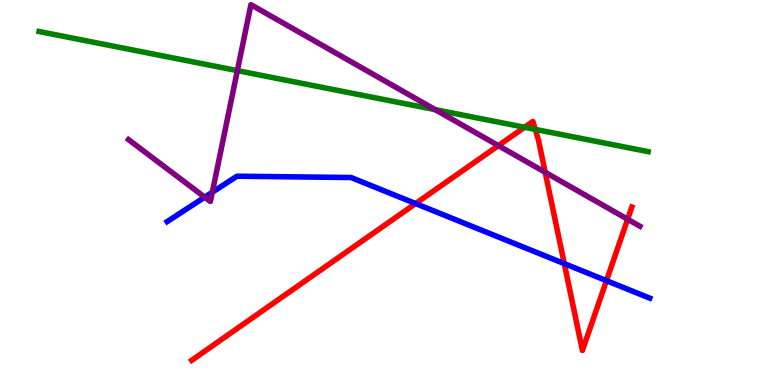[{'lines': ['blue', 'red'], 'intersections': [{'x': 5.36, 'y': 4.71}, {'x': 7.28, 'y': 3.15}, {'x': 7.83, 'y': 2.71}]}, {'lines': ['green', 'red'], 'intersections': [{'x': 6.77, 'y': 6.69}, {'x': 6.91, 'y': 6.64}]}, {'lines': ['purple', 'red'], 'intersections': [{'x': 6.43, 'y': 6.22}, {'x': 7.03, 'y': 5.52}, {'x': 8.1, 'y': 4.31}]}, {'lines': ['blue', 'green'], 'intersections': []}, {'lines': ['blue', 'purple'], 'intersections': [{'x': 2.64, 'y': 4.88}, {'x': 2.74, 'y': 5.01}]}, {'lines': ['green', 'purple'], 'intersections': [{'x': 3.06, 'y': 8.17}, {'x': 5.62, 'y': 7.15}]}]